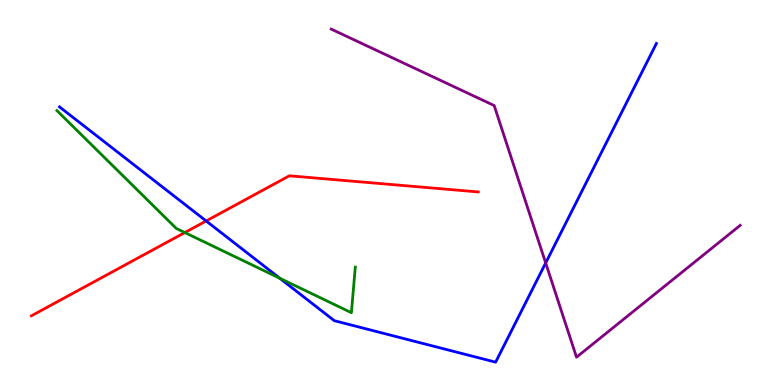[{'lines': ['blue', 'red'], 'intersections': [{'x': 2.66, 'y': 4.26}]}, {'lines': ['green', 'red'], 'intersections': [{'x': 2.38, 'y': 3.96}]}, {'lines': ['purple', 'red'], 'intersections': []}, {'lines': ['blue', 'green'], 'intersections': [{'x': 3.61, 'y': 2.77}]}, {'lines': ['blue', 'purple'], 'intersections': [{'x': 7.04, 'y': 3.17}]}, {'lines': ['green', 'purple'], 'intersections': []}]